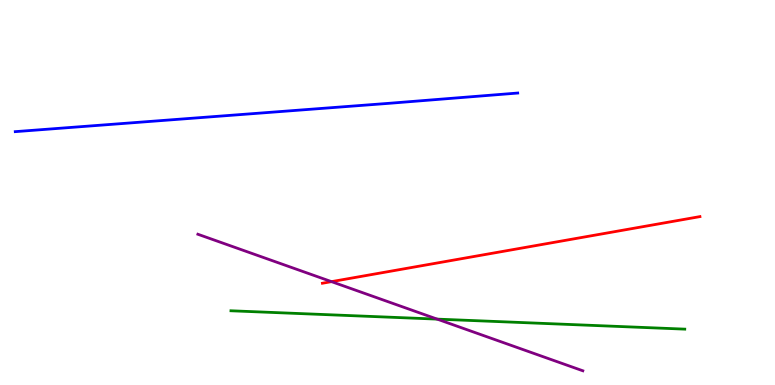[{'lines': ['blue', 'red'], 'intersections': []}, {'lines': ['green', 'red'], 'intersections': []}, {'lines': ['purple', 'red'], 'intersections': [{'x': 4.28, 'y': 2.68}]}, {'lines': ['blue', 'green'], 'intersections': []}, {'lines': ['blue', 'purple'], 'intersections': []}, {'lines': ['green', 'purple'], 'intersections': [{'x': 5.64, 'y': 1.71}]}]